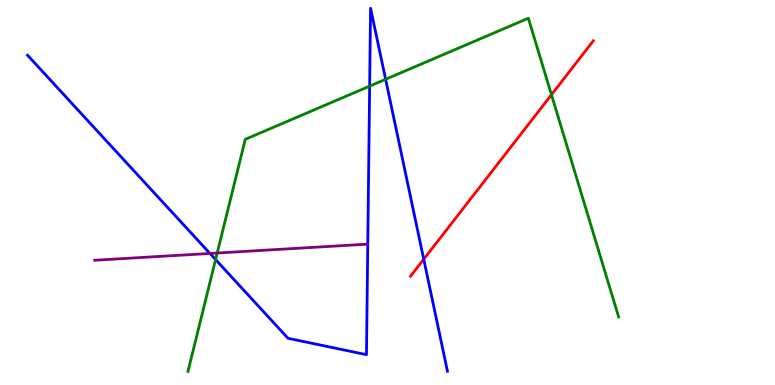[{'lines': ['blue', 'red'], 'intersections': [{'x': 5.47, 'y': 3.27}]}, {'lines': ['green', 'red'], 'intersections': [{'x': 7.12, 'y': 7.54}]}, {'lines': ['purple', 'red'], 'intersections': []}, {'lines': ['blue', 'green'], 'intersections': [{'x': 2.78, 'y': 3.26}, {'x': 4.77, 'y': 7.76}, {'x': 4.98, 'y': 7.94}]}, {'lines': ['blue', 'purple'], 'intersections': [{'x': 2.71, 'y': 3.42}]}, {'lines': ['green', 'purple'], 'intersections': [{'x': 2.8, 'y': 3.43}]}]